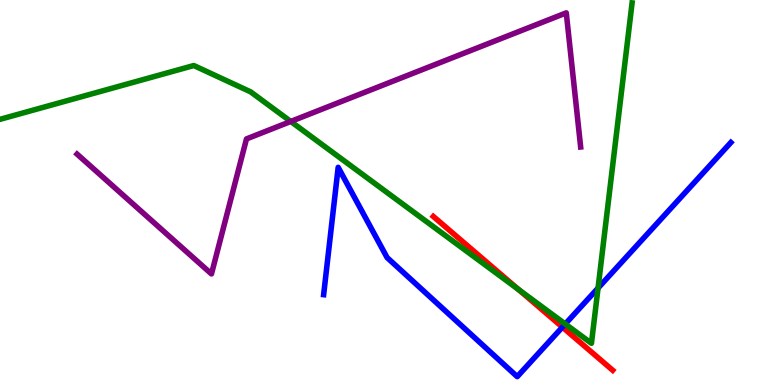[{'lines': ['blue', 'red'], 'intersections': [{'x': 7.26, 'y': 1.5}]}, {'lines': ['green', 'red'], 'intersections': [{'x': 6.69, 'y': 2.48}]}, {'lines': ['purple', 'red'], 'intersections': []}, {'lines': ['blue', 'green'], 'intersections': [{'x': 7.29, 'y': 1.58}, {'x': 7.72, 'y': 2.52}]}, {'lines': ['blue', 'purple'], 'intersections': []}, {'lines': ['green', 'purple'], 'intersections': [{'x': 3.75, 'y': 6.85}]}]